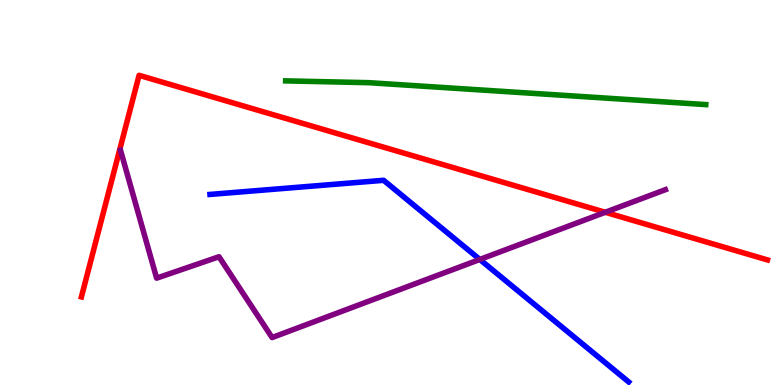[{'lines': ['blue', 'red'], 'intersections': []}, {'lines': ['green', 'red'], 'intersections': []}, {'lines': ['purple', 'red'], 'intersections': [{'x': 7.81, 'y': 4.49}]}, {'lines': ['blue', 'green'], 'intersections': []}, {'lines': ['blue', 'purple'], 'intersections': [{'x': 6.19, 'y': 3.26}]}, {'lines': ['green', 'purple'], 'intersections': []}]